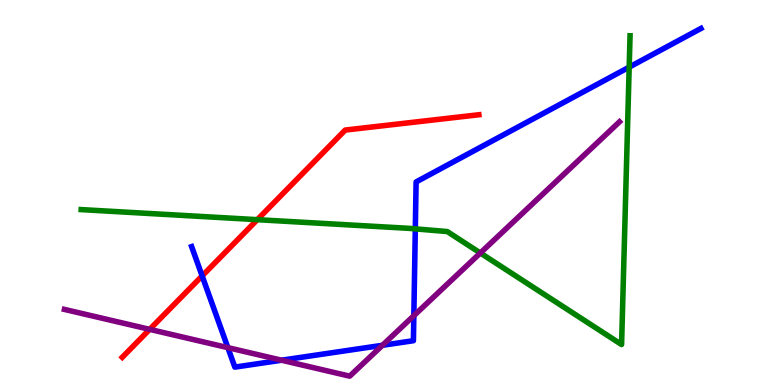[{'lines': ['blue', 'red'], 'intersections': [{'x': 2.61, 'y': 2.83}]}, {'lines': ['green', 'red'], 'intersections': [{'x': 3.32, 'y': 4.29}]}, {'lines': ['purple', 'red'], 'intersections': [{'x': 1.93, 'y': 1.45}]}, {'lines': ['blue', 'green'], 'intersections': [{'x': 5.36, 'y': 4.06}, {'x': 8.12, 'y': 8.26}]}, {'lines': ['blue', 'purple'], 'intersections': [{'x': 2.94, 'y': 0.97}, {'x': 3.63, 'y': 0.644}, {'x': 4.93, 'y': 1.03}, {'x': 5.34, 'y': 1.8}]}, {'lines': ['green', 'purple'], 'intersections': [{'x': 6.2, 'y': 3.43}]}]